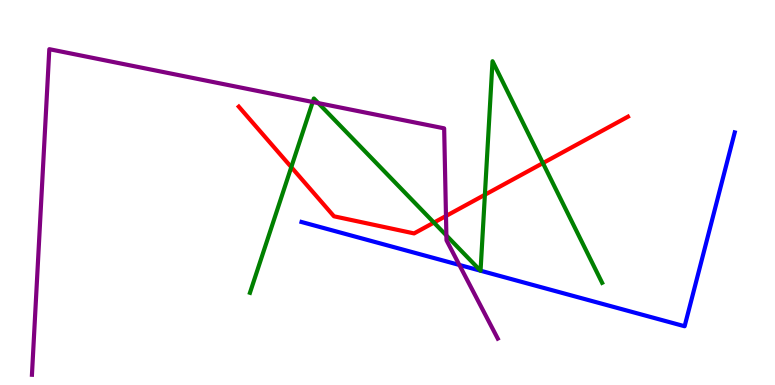[{'lines': ['blue', 'red'], 'intersections': []}, {'lines': ['green', 'red'], 'intersections': [{'x': 3.76, 'y': 5.66}, {'x': 5.6, 'y': 4.22}, {'x': 6.26, 'y': 4.94}, {'x': 7.01, 'y': 5.76}]}, {'lines': ['purple', 'red'], 'intersections': [{'x': 5.75, 'y': 4.39}]}, {'lines': ['blue', 'green'], 'intersections': [{'x': 6.2, 'y': 2.97}, {'x': 6.2, 'y': 2.97}]}, {'lines': ['blue', 'purple'], 'intersections': [{'x': 5.93, 'y': 3.12}]}, {'lines': ['green', 'purple'], 'intersections': [{'x': 4.03, 'y': 7.35}, {'x': 4.11, 'y': 7.32}, {'x': 5.76, 'y': 3.88}]}]